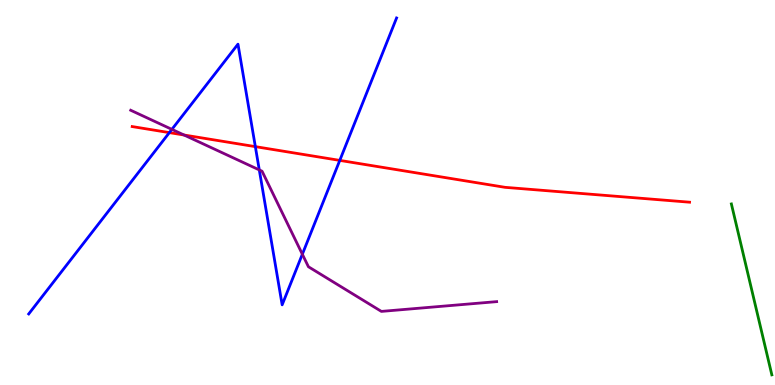[{'lines': ['blue', 'red'], 'intersections': [{'x': 2.19, 'y': 6.56}, {'x': 3.29, 'y': 6.19}, {'x': 4.38, 'y': 5.83}]}, {'lines': ['green', 'red'], 'intersections': []}, {'lines': ['purple', 'red'], 'intersections': [{'x': 2.38, 'y': 6.49}]}, {'lines': ['blue', 'green'], 'intersections': []}, {'lines': ['blue', 'purple'], 'intersections': [{'x': 2.22, 'y': 6.64}, {'x': 3.35, 'y': 5.59}, {'x': 3.9, 'y': 3.4}]}, {'lines': ['green', 'purple'], 'intersections': []}]